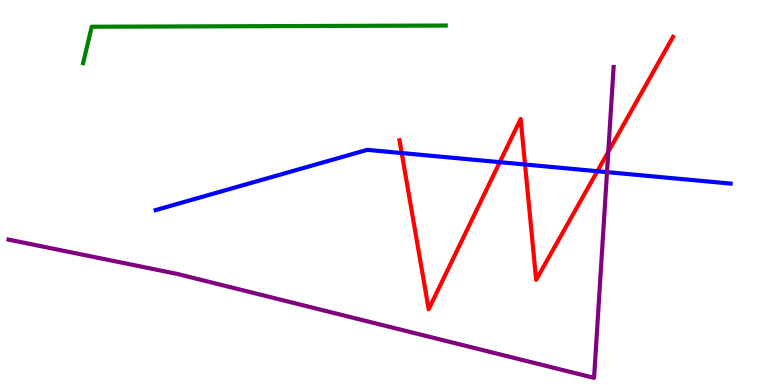[{'lines': ['blue', 'red'], 'intersections': [{'x': 5.18, 'y': 6.02}, {'x': 6.45, 'y': 5.79}, {'x': 6.77, 'y': 5.73}, {'x': 7.71, 'y': 5.55}]}, {'lines': ['green', 'red'], 'intersections': []}, {'lines': ['purple', 'red'], 'intersections': [{'x': 7.85, 'y': 6.06}]}, {'lines': ['blue', 'green'], 'intersections': []}, {'lines': ['blue', 'purple'], 'intersections': [{'x': 7.83, 'y': 5.53}]}, {'lines': ['green', 'purple'], 'intersections': []}]